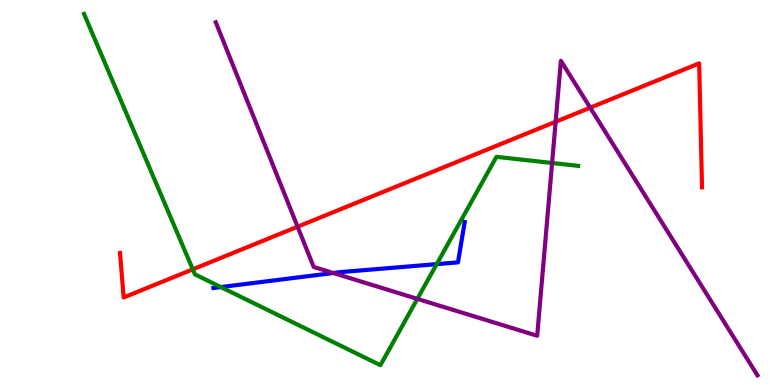[{'lines': ['blue', 'red'], 'intersections': []}, {'lines': ['green', 'red'], 'intersections': [{'x': 2.49, 'y': 3.0}]}, {'lines': ['purple', 'red'], 'intersections': [{'x': 3.84, 'y': 4.11}, {'x': 7.17, 'y': 6.84}, {'x': 7.62, 'y': 7.2}]}, {'lines': ['blue', 'green'], 'intersections': [{'x': 2.85, 'y': 2.54}, {'x': 5.63, 'y': 3.14}]}, {'lines': ['blue', 'purple'], 'intersections': [{'x': 4.3, 'y': 2.91}]}, {'lines': ['green', 'purple'], 'intersections': [{'x': 5.39, 'y': 2.24}, {'x': 7.12, 'y': 5.77}]}]